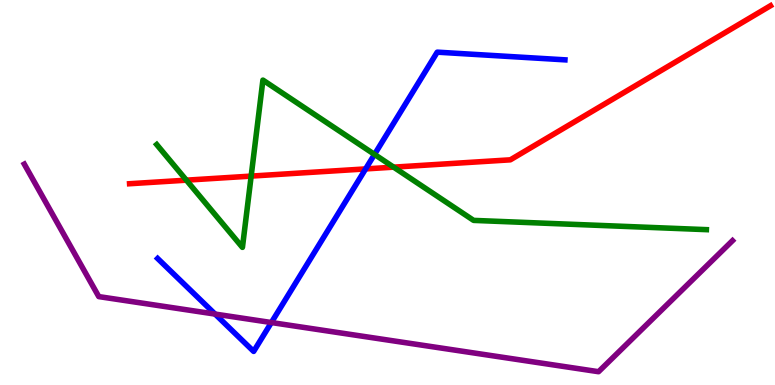[{'lines': ['blue', 'red'], 'intersections': [{'x': 4.72, 'y': 5.61}]}, {'lines': ['green', 'red'], 'intersections': [{'x': 2.4, 'y': 5.32}, {'x': 3.24, 'y': 5.43}, {'x': 5.08, 'y': 5.66}]}, {'lines': ['purple', 'red'], 'intersections': []}, {'lines': ['blue', 'green'], 'intersections': [{'x': 4.83, 'y': 5.99}]}, {'lines': ['blue', 'purple'], 'intersections': [{'x': 2.78, 'y': 1.84}, {'x': 3.5, 'y': 1.62}]}, {'lines': ['green', 'purple'], 'intersections': []}]